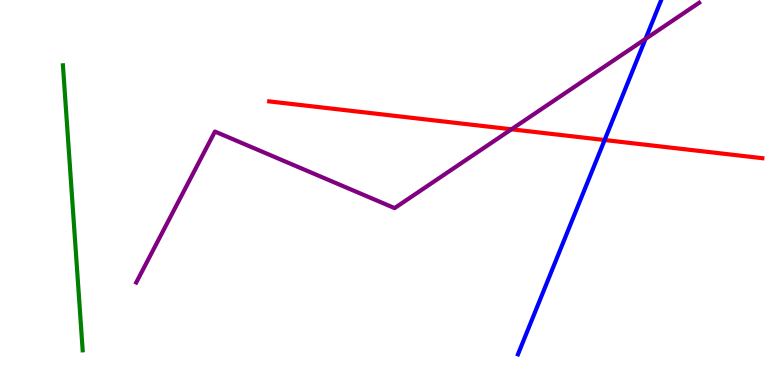[{'lines': ['blue', 'red'], 'intersections': [{'x': 7.8, 'y': 6.36}]}, {'lines': ['green', 'red'], 'intersections': []}, {'lines': ['purple', 'red'], 'intersections': [{'x': 6.6, 'y': 6.64}]}, {'lines': ['blue', 'green'], 'intersections': []}, {'lines': ['blue', 'purple'], 'intersections': [{'x': 8.33, 'y': 8.99}]}, {'lines': ['green', 'purple'], 'intersections': []}]